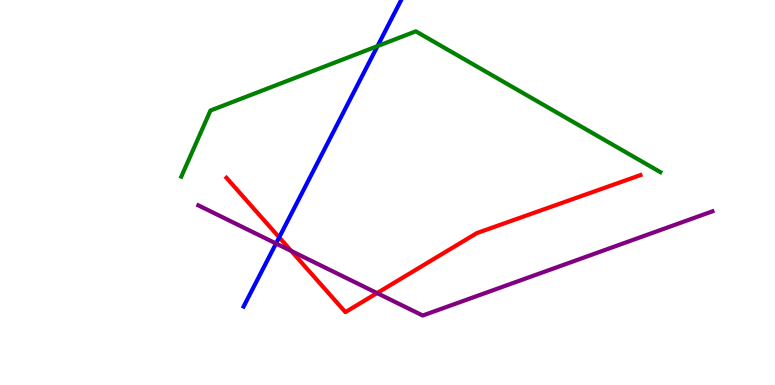[{'lines': ['blue', 'red'], 'intersections': [{'x': 3.6, 'y': 3.84}]}, {'lines': ['green', 'red'], 'intersections': []}, {'lines': ['purple', 'red'], 'intersections': [{'x': 3.76, 'y': 3.48}, {'x': 4.87, 'y': 2.39}]}, {'lines': ['blue', 'green'], 'intersections': [{'x': 4.87, 'y': 8.8}]}, {'lines': ['blue', 'purple'], 'intersections': [{'x': 3.56, 'y': 3.68}]}, {'lines': ['green', 'purple'], 'intersections': []}]